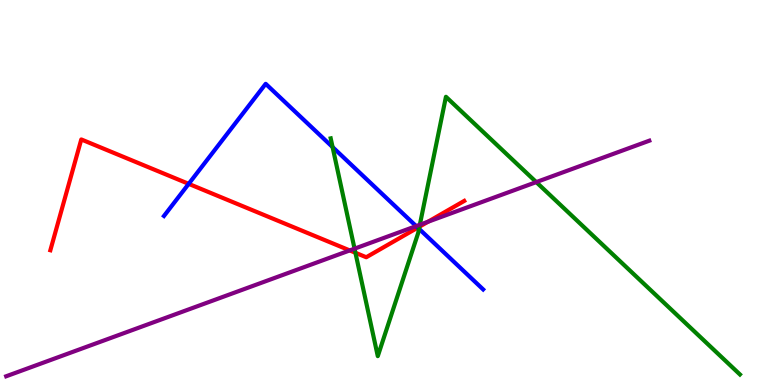[{'lines': ['blue', 'red'], 'intersections': [{'x': 2.43, 'y': 5.22}, {'x': 5.39, 'y': 4.09}]}, {'lines': ['green', 'red'], 'intersections': [{'x': 4.59, 'y': 3.43}, {'x': 5.41, 'y': 4.11}]}, {'lines': ['purple', 'red'], 'intersections': [{'x': 4.51, 'y': 3.5}, {'x': 5.52, 'y': 4.24}]}, {'lines': ['blue', 'green'], 'intersections': [{'x': 4.29, 'y': 6.18}, {'x': 5.41, 'y': 4.06}]}, {'lines': ['blue', 'purple'], 'intersections': [{'x': 5.37, 'y': 4.13}]}, {'lines': ['green', 'purple'], 'intersections': [{'x': 4.57, 'y': 3.54}, {'x': 5.42, 'y': 4.16}, {'x': 6.92, 'y': 5.27}]}]